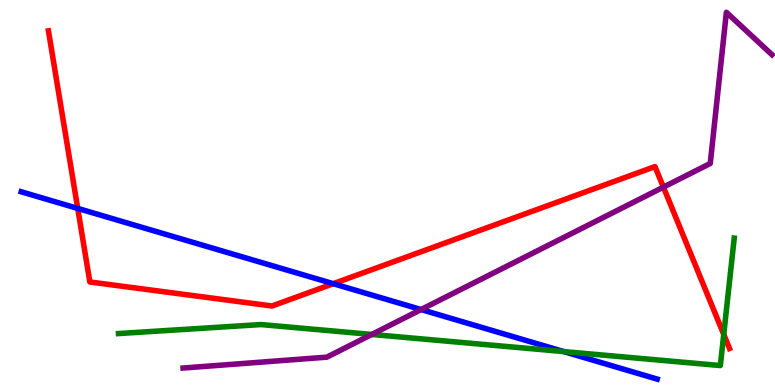[{'lines': ['blue', 'red'], 'intersections': [{'x': 1.0, 'y': 4.59}, {'x': 4.3, 'y': 2.63}]}, {'lines': ['green', 'red'], 'intersections': [{'x': 9.34, 'y': 1.31}]}, {'lines': ['purple', 'red'], 'intersections': [{'x': 8.56, 'y': 5.14}]}, {'lines': ['blue', 'green'], 'intersections': [{'x': 7.28, 'y': 0.868}]}, {'lines': ['blue', 'purple'], 'intersections': [{'x': 5.43, 'y': 1.96}]}, {'lines': ['green', 'purple'], 'intersections': [{'x': 4.8, 'y': 1.31}]}]